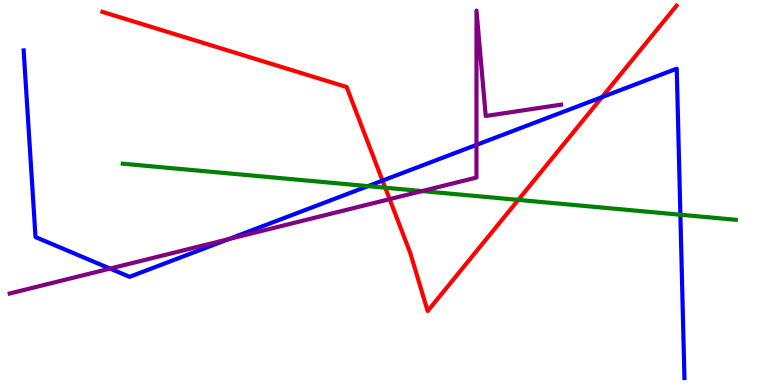[{'lines': ['blue', 'red'], 'intersections': [{'x': 4.94, 'y': 5.31}, {'x': 7.77, 'y': 7.48}]}, {'lines': ['green', 'red'], 'intersections': [{'x': 4.97, 'y': 5.12}, {'x': 6.69, 'y': 4.81}]}, {'lines': ['purple', 'red'], 'intersections': [{'x': 5.03, 'y': 4.83}]}, {'lines': ['blue', 'green'], 'intersections': [{'x': 4.75, 'y': 5.17}, {'x': 8.78, 'y': 4.42}]}, {'lines': ['blue', 'purple'], 'intersections': [{'x': 1.42, 'y': 3.02}, {'x': 2.95, 'y': 3.79}, {'x': 6.15, 'y': 6.24}]}, {'lines': ['green', 'purple'], 'intersections': [{'x': 5.45, 'y': 5.04}]}]